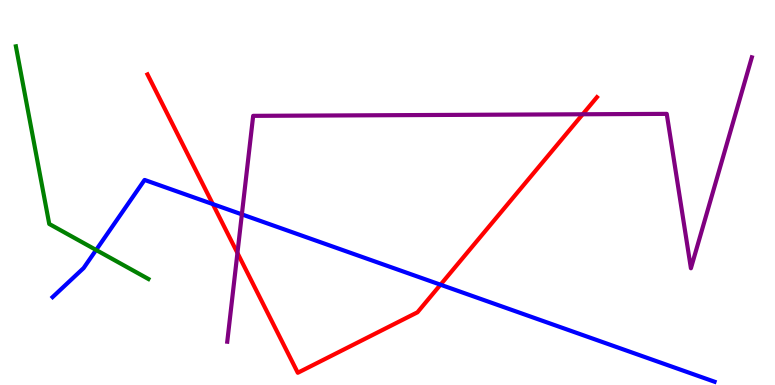[{'lines': ['blue', 'red'], 'intersections': [{'x': 2.75, 'y': 4.7}, {'x': 5.68, 'y': 2.61}]}, {'lines': ['green', 'red'], 'intersections': []}, {'lines': ['purple', 'red'], 'intersections': [{'x': 3.06, 'y': 3.43}, {'x': 7.52, 'y': 7.03}]}, {'lines': ['blue', 'green'], 'intersections': [{'x': 1.24, 'y': 3.51}]}, {'lines': ['blue', 'purple'], 'intersections': [{'x': 3.12, 'y': 4.43}]}, {'lines': ['green', 'purple'], 'intersections': []}]